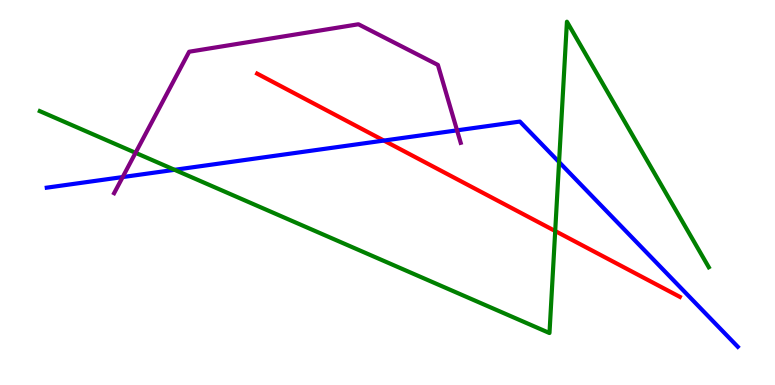[{'lines': ['blue', 'red'], 'intersections': [{'x': 4.95, 'y': 6.35}]}, {'lines': ['green', 'red'], 'intersections': [{'x': 7.16, 'y': 4.0}]}, {'lines': ['purple', 'red'], 'intersections': []}, {'lines': ['blue', 'green'], 'intersections': [{'x': 2.25, 'y': 5.59}, {'x': 7.21, 'y': 5.79}]}, {'lines': ['blue', 'purple'], 'intersections': [{'x': 1.58, 'y': 5.4}, {'x': 5.9, 'y': 6.61}]}, {'lines': ['green', 'purple'], 'intersections': [{'x': 1.75, 'y': 6.03}]}]